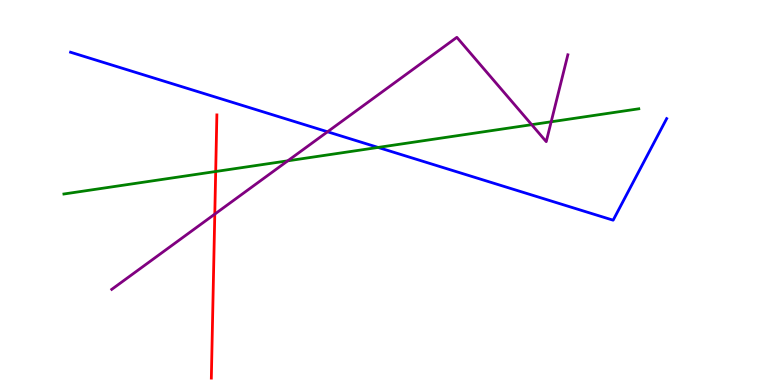[{'lines': ['blue', 'red'], 'intersections': []}, {'lines': ['green', 'red'], 'intersections': [{'x': 2.78, 'y': 5.55}]}, {'lines': ['purple', 'red'], 'intersections': [{'x': 2.77, 'y': 4.44}]}, {'lines': ['blue', 'green'], 'intersections': [{'x': 4.88, 'y': 6.17}]}, {'lines': ['blue', 'purple'], 'intersections': [{'x': 4.23, 'y': 6.58}]}, {'lines': ['green', 'purple'], 'intersections': [{'x': 3.71, 'y': 5.82}, {'x': 6.86, 'y': 6.76}, {'x': 7.11, 'y': 6.84}]}]